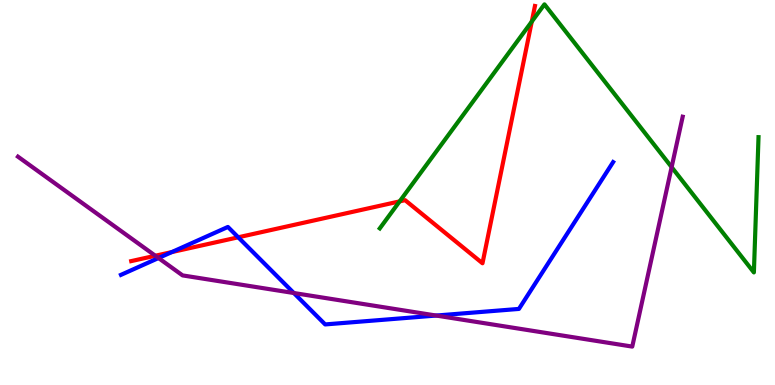[{'lines': ['blue', 'red'], 'intersections': [{'x': 2.22, 'y': 3.45}, {'x': 3.07, 'y': 3.84}]}, {'lines': ['green', 'red'], 'intersections': [{'x': 5.16, 'y': 4.77}, {'x': 6.86, 'y': 9.44}]}, {'lines': ['purple', 'red'], 'intersections': [{'x': 2.0, 'y': 3.36}]}, {'lines': ['blue', 'green'], 'intersections': []}, {'lines': ['blue', 'purple'], 'intersections': [{'x': 2.05, 'y': 3.3}, {'x': 3.79, 'y': 2.39}, {'x': 5.63, 'y': 1.8}]}, {'lines': ['green', 'purple'], 'intersections': [{'x': 8.67, 'y': 5.66}]}]